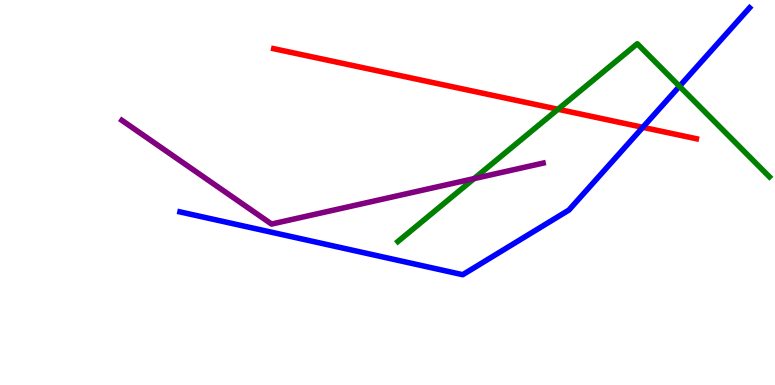[{'lines': ['blue', 'red'], 'intersections': [{'x': 8.29, 'y': 6.69}]}, {'lines': ['green', 'red'], 'intersections': [{'x': 7.2, 'y': 7.16}]}, {'lines': ['purple', 'red'], 'intersections': []}, {'lines': ['blue', 'green'], 'intersections': [{'x': 8.77, 'y': 7.76}]}, {'lines': ['blue', 'purple'], 'intersections': []}, {'lines': ['green', 'purple'], 'intersections': [{'x': 6.12, 'y': 5.36}]}]